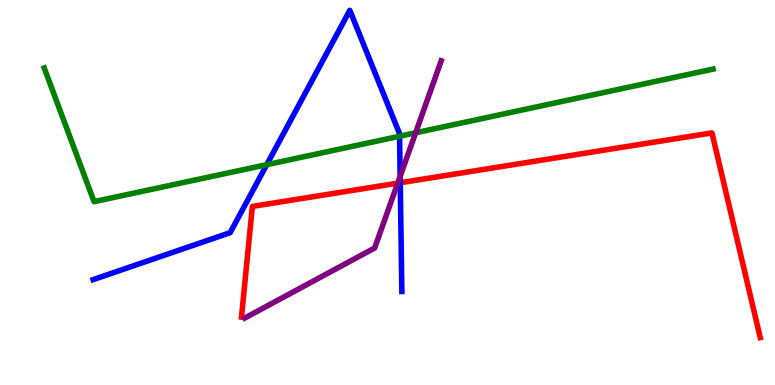[{'lines': ['blue', 'red'], 'intersections': [{'x': 5.16, 'y': 5.25}]}, {'lines': ['green', 'red'], 'intersections': []}, {'lines': ['purple', 'red'], 'intersections': [{'x': 5.13, 'y': 5.24}]}, {'lines': ['blue', 'green'], 'intersections': [{'x': 3.44, 'y': 5.72}, {'x': 5.16, 'y': 6.46}]}, {'lines': ['blue', 'purple'], 'intersections': [{'x': 5.16, 'y': 5.42}]}, {'lines': ['green', 'purple'], 'intersections': [{'x': 5.36, 'y': 6.55}]}]